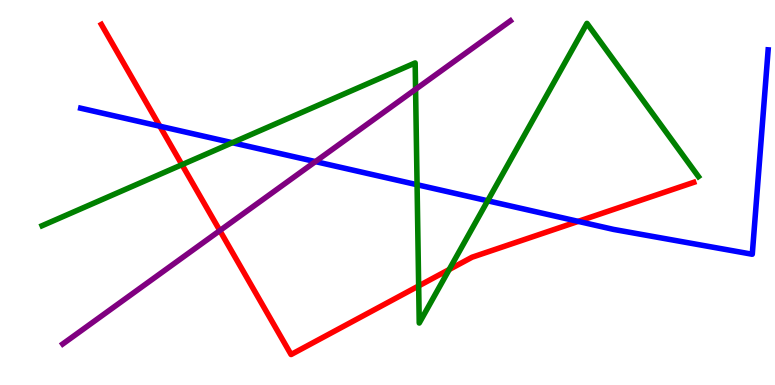[{'lines': ['blue', 'red'], 'intersections': [{'x': 2.06, 'y': 6.72}, {'x': 7.46, 'y': 4.25}]}, {'lines': ['green', 'red'], 'intersections': [{'x': 2.35, 'y': 5.72}, {'x': 5.4, 'y': 2.57}, {'x': 5.8, 'y': 3.0}]}, {'lines': ['purple', 'red'], 'intersections': [{'x': 2.84, 'y': 4.01}]}, {'lines': ['blue', 'green'], 'intersections': [{'x': 3.0, 'y': 6.29}, {'x': 5.38, 'y': 5.2}, {'x': 6.29, 'y': 4.78}]}, {'lines': ['blue', 'purple'], 'intersections': [{'x': 4.07, 'y': 5.8}]}, {'lines': ['green', 'purple'], 'intersections': [{'x': 5.36, 'y': 7.68}]}]